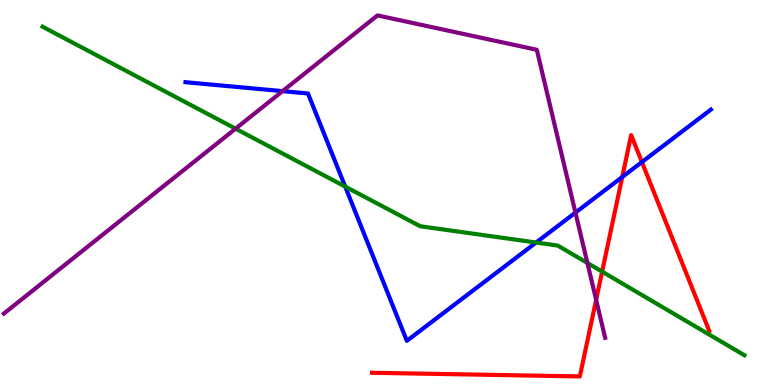[{'lines': ['blue', 'red'], 'intersections': [{'x': 8.03, 'y': 5.4}, {'x': 8.28, 'y': 5.79}]}, {'lines': ['green', 'red'], 'intersections': [{'x': 7.77, 'y': 2.94}]}, {'lines': ['purple', 'red'], 'intersections': [{'x': 7.69, 'y': 2.21}]}, {'lines': ['blue', 'green'], 'intersections': [{'x': 4.45, 'y': 5.15}, {'x': 6.92, 'y': 3.7}]}, {'lines': ['blue', 'purple'], 'intersections': [{'x': 3.65, 'y': 7.63}, {'x': 7.43, 'y': 4.48}]}, {'lines': ['green', 'purple'], 'intersections': [{'x': 3.04, 'y': 6.66}, {'x': 7.58, 'y': 3.17}]}]